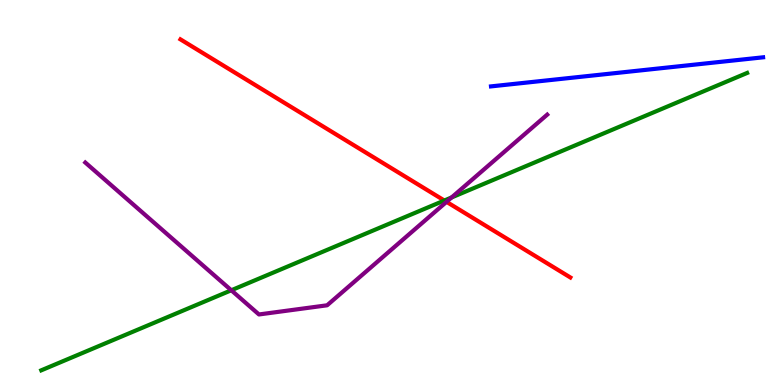[{'lines': ['blue', 'red'], 'intersections': []}, {'lines': ['green', 'red'], 'intersections': [{'x': 5.73, 'y': 4.79}]}, {'lines': ['purple', 'red'], 'intersections': [{'x': 5.76, 'y': 4.76}]}, {'lines': ['blue', 'green'], 'intersections': []}, {'lines': ['blue', 'purple'], 'intersections': []}, {'lines': ['green', 'purple'], 'intersections': [{'x': 2.98, 'y': 2.46}, {'x': 5.83, 'y': 4.87}]}]